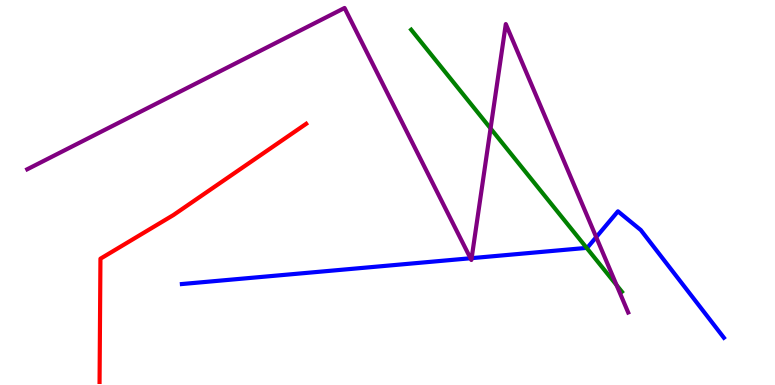[{'lines': ['blue', 'red'], 'intersections': []}, {'lines': ['green', 'red'], 'intersections': []}, {'lines': ['purple', 'red'], 'intersections': []}, {'lines': ['blue', 'green'], 'intersections': [{'x': 7.57, 'y': 3.56}]}, {'lines': ['blue', 'purple'], 'intersections': [{'x': 6.07, 'y': 3.29}, {'x': 6.09, 'y': 3.29}, {'x': 7.69, 'y': 3.84}]}, {'lines': ['green', 'purple'], 'intersections': [{'x': 6.33, 'y': 6.66}, {'x': 7.96, 'y': 2.6}]}]